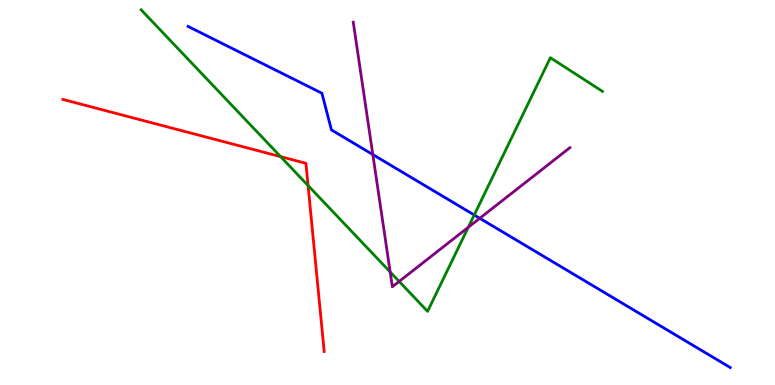[{'lines': ['blue', 'red'], 'intersections': []}, {'lines': ['green', 'red'], 'intersections': [{'x': 3.62, 'y': 5.93}, {'x': 3.98, 'y': 5.18}]}, {'lines': ['purple', 'red'], 'intersections': []}, {'lines': ['blue', 'green'], 'intersections': [{'x': 6.12, 'y': 4.42}]}, {'lines': ['blue', 'purple'], 'intersections': [{'x': 4.81, 'y': 5.99}, {'x': 6.19, 'y': 4.33}]}, {'lines': ['green', 'purple'], 'intersections': [{'x': 5.03, 'y': 2.94}, {'x': 5.15, 'y': 2.69}, {'x': 6.04, 'y': 4.1}]}]